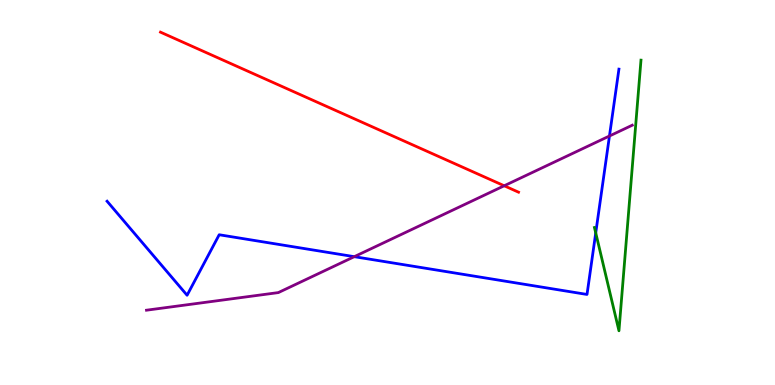[{'lines': ['blue', 'red'], 'intersections': []}, {'lines': ['green', 'red'], 'intersections': []}, {'lines': ['purple', 'red'], 'intersections': [{'x': 6.51, 'y': 5.17}]}, {'lines': ['blue', 'green'], 'intersections': [{'x': 7.69, 'y': 3.95}]}, {'lines': ['blue', 'purple'], 'intersections': [{'x': 4.57, 'y': 3.33}, {'x': 7.86, 'y': 6.47}]}, {'lines': ['green', 'purple'], 'intersections': []}]